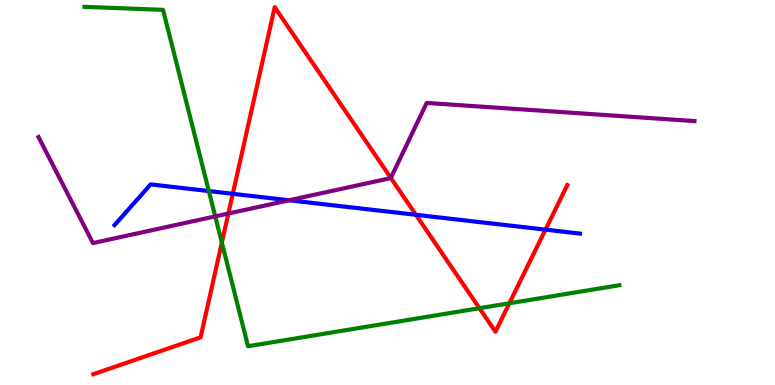[{'lines': ['blue', 'red'], 'intersections': [{'x': 3.0, 'y': 4.97}, {'x': 5.37, 'y': 4.42}, {'x': 7.04, 'y': 4.04}]}, {'lines': ['green', 'red'], 'intersections': [{'x': 2.86, 'y': 3.7}, {'x': 6.19, 'y': 1.99}, {'x': 6.57, 'y': 2.12}]}, {'lines': ['purple', 'red'], 'intersections': [{'x': 2.95, 'y': 4.45}, {'x': 5.04, 'y': 5.38}]}, {'lines': ['blue', 'green'], 'intersections': [{'x': 2.69, 'y': 5.04}]}, {'lines': ['blue', 'purple'], 'intersections': [{'x': 3.73, 'y': 4.8}]}, {'lines': ['green', 'purple'], 'intersections': [{'x': 2.78, 'y': 4.38}]}]